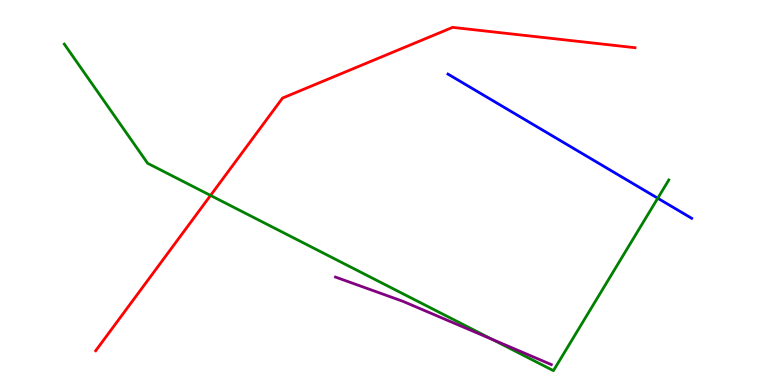[{'lines': ['blue', 'red'], 'intersections': []}, {'lines': ['green', 'red'], 'intersections': [{'x': 2.72, 'y': 4.92}]}, {'lines': ['purple', 'red'], 'intersections': []}, {'lines': ['blue', 'green'], 'intersections': [{'x': 8.49, 'y': 4.85}]}, {'lines': ['blue', 'purple'], 'intersections': []}, {'lines': ['green', 'purple'], 'intersections': [{'x': 6.35, 'y': 1.18}]}]